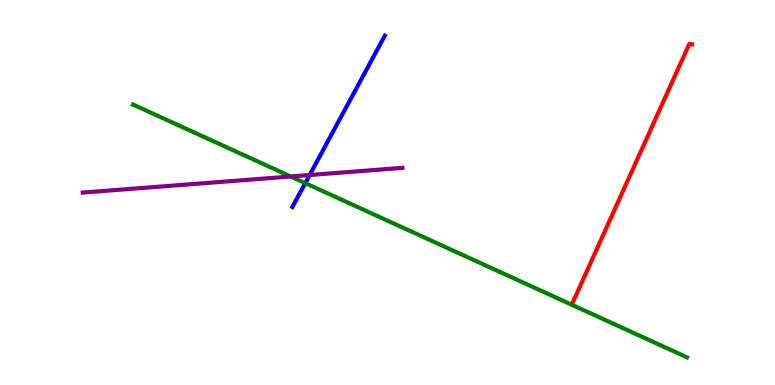[{'lines': ['blue', 'red'], 'intersections': []}, {'lines': ['green', 'red'], 'intersections': []}, {'lines': ['purple', 'red'], 'intersections': []}, {'lines': ['blue', 'green'], 'intersections': [{'x': 3.94, 'y': 5.24}]}, {'lines': ['blue', 'purple'], 'intersections': [{'x': 4.0, 'y': 5.45}]}, {'lines': ['green', 'purple'], 'intersections': [{'x': 3.75, 'y': 5.42}]}]